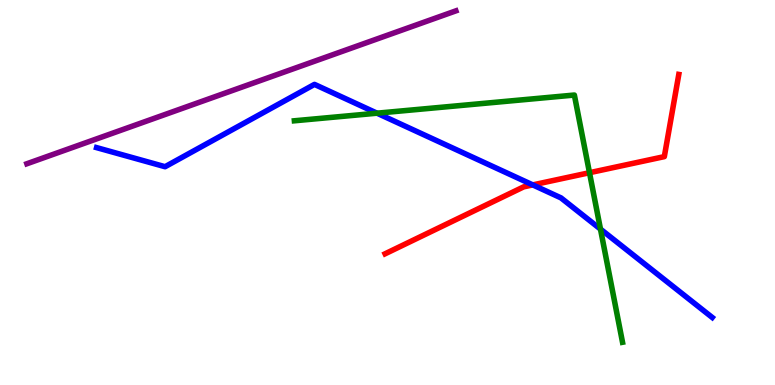[{'lines': ['blue', 'red'], 'intersections': [{'x': 6.87, 'y': 5.2}]}, {'lines': ['green', 'red'], 'intersections': [{'x': 7.61, 'y': 5.51}]}, {'lines': ['purple', 'red'], 'intersections': []}, {'lines': ['blue', 'green'], 'intersections': [{'x': 4.86, 'y': 7.06}, {'x': 7.75, 'y': 4.05}]}, {'lines': ['blue', 'purple'], 'intersections': []}, {'lines': ['green', 'purple'], 'intersections': []}]